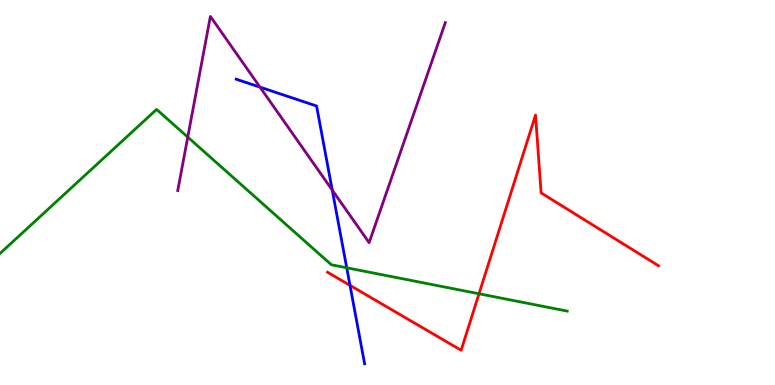[{'lines': ['blue', 'red'], 'intersections': [{'x': 4.52, 'y': 2.59}]}, {'lines': ['green', 'red'], 'intersections': [{'x': 6.18, 'y': 2.37}]}, {'lines': ['purple', 'red'], 'intersections': []}, {'lines': ['blue', 'green'], 'intersections': [{'x': 4.47, 'y': 3.04}]}, {'lines': ['blue', 'purple'], 'intersections': [{'x': 3.35, 'y': 7.74}, {'x': 4.29, 'y': 5.06}]}, {'lines': ['green', 'purple'], 'intersections': [{'x': 2.42, 'y': 6.44}]}]